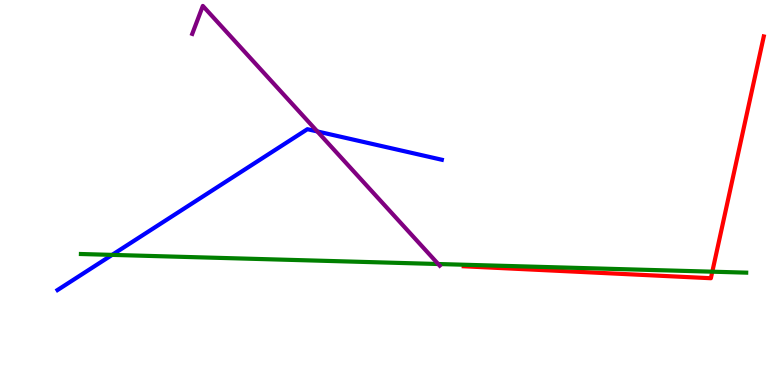[{'lines': ['blue', 'red'], 'intersections': []}, {'lines': ['green', 'red'], 'intersections': [{'x': 9.19, 'y': 2.94}]}, {'lines': ['purple', 'red'], 'intersections': []}, {'lines': ['blue', 'green'], 'intersections': [{'x': 1.45, 'y': 3.38}]}, {'lines': ['blue', 'purple'], 'intersections': [{'x': 4.09, 'y': 6.59}]}, {'lines': ['green', 'purple'], 'intersections': [{'x': 5.65, 'y': 3.14}]}]